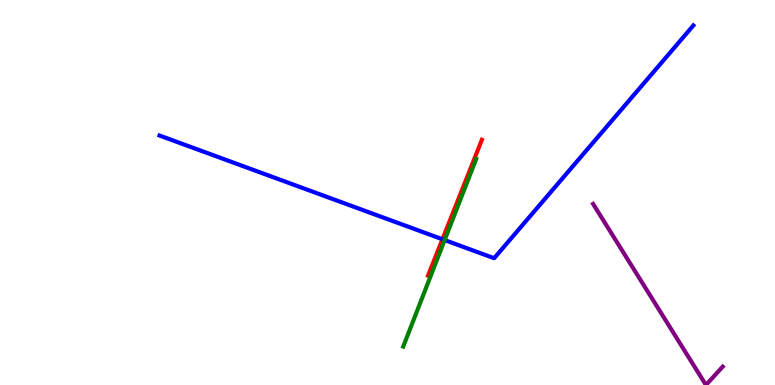[{'lines': ['blue', 'red'], 'intersections': [{'x': 5.71, 'y': 3.79}]}, {'lines': ['green', 'red'], 'intersections': []}, {'lines': ['purple', 'red'], 'intersections': []}, {'lines': ['blue', 'green'], 'intersections': [{'x': 5.74, 'y': 3.76}]}, {'lines': ['blue', 'purple'], 'intersections': []}, {'lines': ['green', 'purple'], 'intersections': []}]